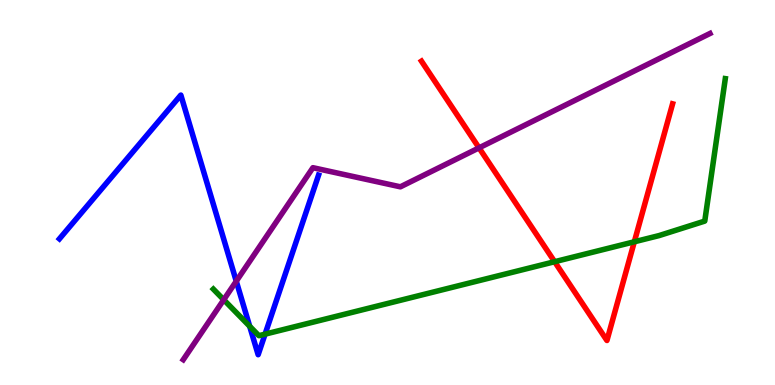[{'lines': ['blue', 'red'], 'intersections': []}, {'lines': ['green', 'red'], 'intersections': [{'x': 7.16, 'y': 3.2}, {'x': 8.18, 'y': 3.72}]}, {'lines': ['purple', 'red'], 'intersections': [{'x': 6.18, 'y': 6.16}]}, {'lines': ['blue', 'green'], 'intersections': [{'x': 3.22, 'y': 1.53}, {'x': 3.42, 'y': 1.32}]}, {'lines': ['blue', 'purple'], 'intersections': [{'x': 3.05, 'y': 2.7}]}, {'lines': ['green', 'purple'], 'intersections': [{'x': 2.89, 'y': 2.21}]}]